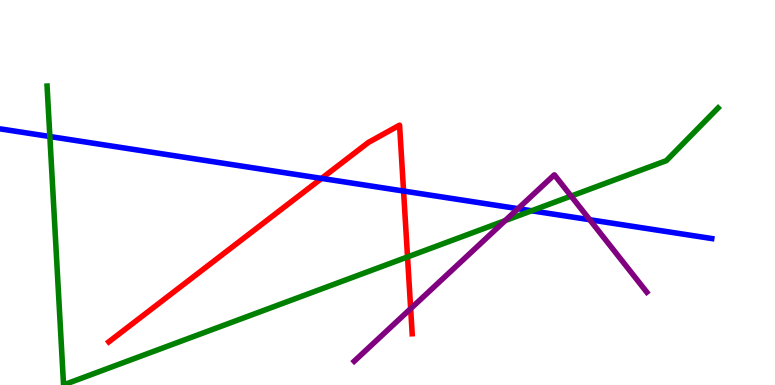[{'lines': ['blue', 'red'], 'intersections': [{'x': 4.15, 'y': 5.37}, {'x': 5.21, 'y': 5.04}]}, {'lines': ['green', 'red'], 'intersections': [{'x': 5.26, 'y': 3.33}]}, {'lines': ['purple', 'red'], 'intersections': [{'x': 5.3, 'y': 1.98}]}, {'lines': ['blue', 'green'], 'intersections': [{'x': 0.643, 'y': 6.45}, {'x': 6.86, 'y': 4.53}]}, {'lines': ['blue', 'purple'], 'intersections': [{'x': 6.68, 'y': 4.58}, {'x': 7.61, 'y': 4.29}]}, {'lines': ['green', 'purple'], 'intersections': [{'x': 6.52, 'y': 4.27}, {'x': 7.37, 'y': 4.91}]}]